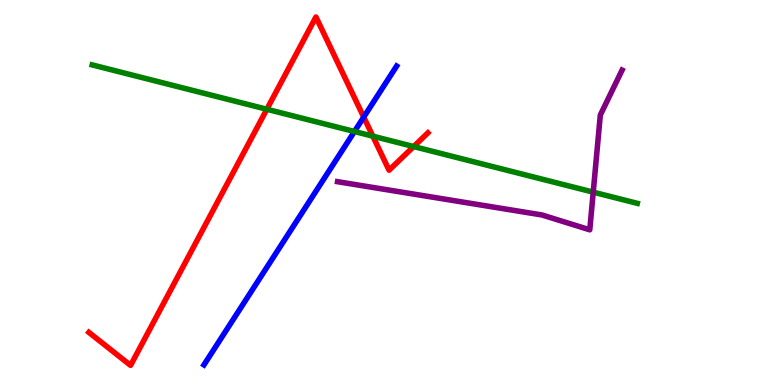[{'lines': ['blue', 'red'], 'intersections': [{'x': 4.69, 'y': 6.96}]}, {'lines': ['green', 'red'], 'intersections': [{'x': 3.44, 'y': 7.16}, {'x': 4.81, 'y': 6.46}, {'x': 5.34, 'y': 6.19}]}, {'lines': ['purple', 'red'], 'intersections': []}, {'lines': ['blue', 'green'], 'intersections': [{'x': 4.57, 'y': 6.58}]}, {'lines': ['blue', 'purple'], 'intersections': []}, {'lines': ['green', 'purple'], 'intersections': [{'x': 7.65, 'y': 5.01}]}]